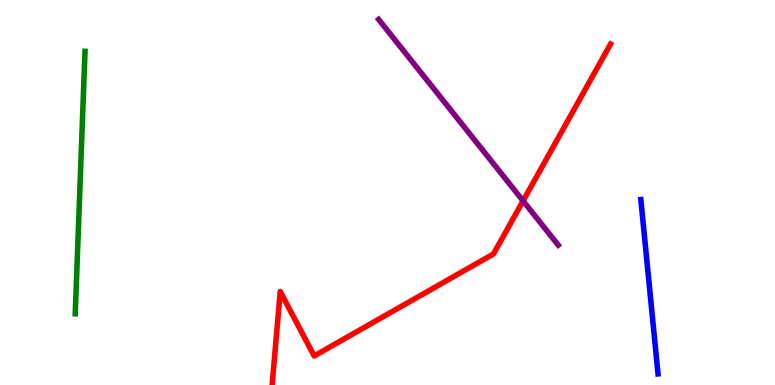[{'lines': ['blue', 'red'], 'intersections': []}, {'lines': ['green', 'red'], 'intersections': []}, {'lines': ['purple', 'red'], 'intersections': [{'x': 6.75, 'y': 4.78}]}, {'lines': ['blue', 'green'], 'intersections': []}, {'lines': ['blue', 'purple'], 'intersections': []}, {'lines': ['green', 'purple'], 'intersections': []}]